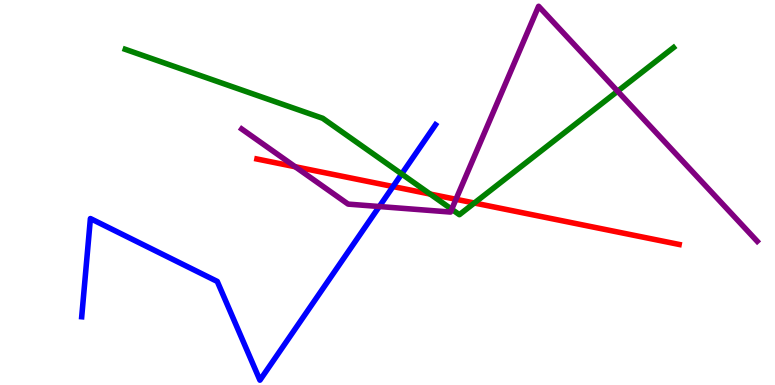[{'lines': ['blue', 'red'], 'intersections': [{'x': 5.07, 'y': 5.15}]}, {'lines': ['green', 'red'], 'intersections': [{'x': 5.55, 'y': 4.96}, {'x': 6.12, 'y': 4.73}]}, {'lines': ['purple', 'red'], 'intersections': [{'x': 3.81, 'y': 5.67}, {'x': 5.88, 'y': 4.82}]}, {'lines': ['blue', 'green'], 'intersections': [{'x': 5.18, 'y': 5.48}]}, {'lines': ['blue', 'purple'], 'intersections': [{'x': 4.89, 'y': 4.64}]}, {'lines': ['green', 'purple'], 'intersections': [{'x': 5.83, 'y': 4.56}, {'x': 7.97, 'y': 7.63}]}]